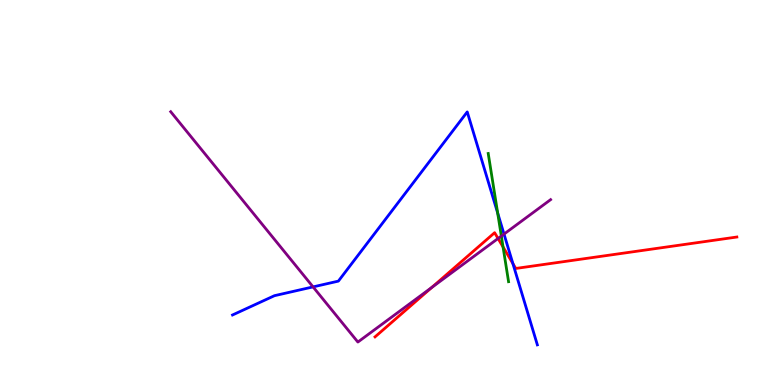[{'lines': ['blue', 'red'], 'intersections': [{'x': 6.62, 'y': 3.15}]}, {'lines': ['green', 'red'], 'intersections': [{'x': 6.49, 'y': 3.59}]}, {'lines': ['purple', 'red'], 'intersections': [{'x': 5.57, 'y': 2.53}, {'x': 6.43, 'y': 3.81}]}, {'lines': ['blue', 'green'], 'intersections': [{'x': 6.42, 'y': 4.47}]}, {'lines': ['blue', 'purple'], 'intersections': [{'x': 4.04, 'y': 2.55}, {'x': 6.5, 'y': 3.92}]}, {'lines': ['green', 'purple'], 'intersections': [{'x': 6.47, 'y': 3.87}]}]